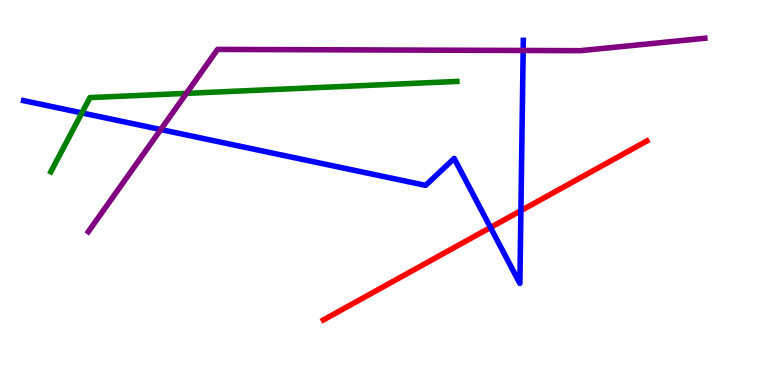[{'lines': ['blue', 'red'], 'intersections': [{'x': 6.33, 'y': 4.09}, {'x': 6.72, 'y': 4.53}]}, {'lines': ['green', 'red'], 'intersections': []}, {'lines': ['purple', 'red'], 'intersections': []}, {'lines': ['blue', 'green'], 'intersections': [{'x': 1.06, 'y': 7.07}]}, {'lines': ['blue', 'purple'], 'intersections': [{'x': 2.07, 'y': 6.64}, {'x': 6.75, 'y': 8.69}]}, {'lines': ['green', 'purple'], 'intersections': [{'x': 2.41, 'y': 7.58}]}]